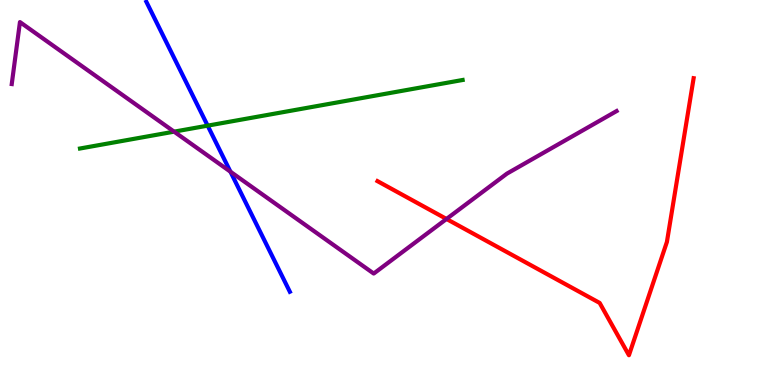[{'lines': ['blue', 'red'], 'intersections': []}, {'lines': ['green', 'red'], 'intersections': []}, {'lines': ['purple', 'red'], 'intersections': [{'x': 5.76, 'y': 4.31}]}, {'lines': ['blue', 'green'], 'intersections': [{'x': 2.68, 'y': 6.74}]}, {'lines': ['blue', 'purple'], 'intersections': [{'x': 2.97, 'y': 5.54}]}, {'lines': ['green', 'purple'], 'intersections': [{'x': 2.25, 'y': 6.58}]}]